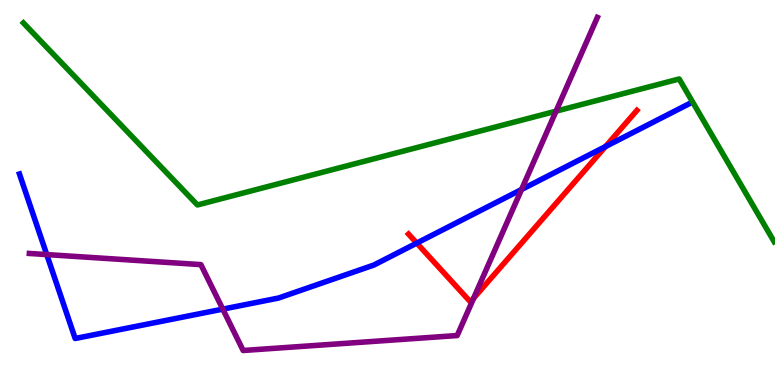[{'lines': ['blue', 'red'], 'intersections': [{'x': 5.38, 'y': 3.69}, {'x': 7.81, 'y': 6.19}]}, {'lines': ['green', 'red'], 'intersections': []}, {'lines': ['purple', 'red'], 'intersections': [{'x': 6.11, 'y': 2.25}]}, {'lines': ['blue', 'green'], 'intersections': []}, {'lines': ['blue', 'purple'], 'intersections': [{'x': 0.603, 'y': 3.39}, {'x': 2.87, 'y': 1.97}, {'x': 6.73, 'y': 5.08}]}, {'lines': ['green', 'purple'], 'intersections': [{'x': 7.17, 'y': 7.11}]}]